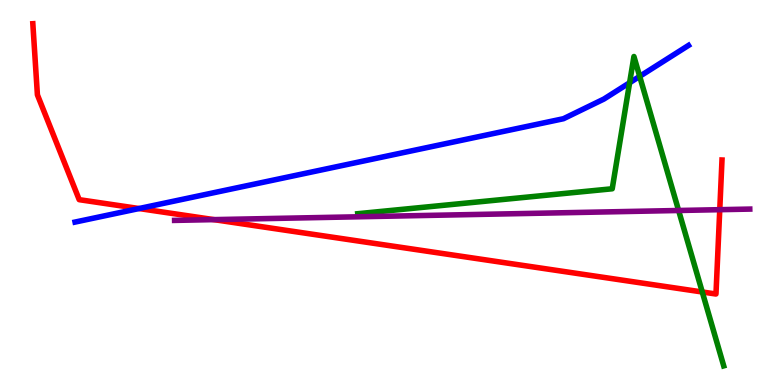[{'lines': ['blue', 'red'], 'intersections': [{'x': 1.79, 'y': 4.58}]}, {'lines': ['green', 'red'], 'intersections': [{'x': 9.06, 'y': 2.42}]}, {'lines': ['purple', 'red'], 'intersections': [{'x': 2.76, 'y': 4.3}, {'x': 9.29, 'y': 4.55}]}, {'lines': ['blue', 'green'], 'intersections': [{'x': 8.12, 'y': 7.85}, {'x': 8.25, 'y': 8.02}]}, {'lines': ['blue', 'purple'], 'intersections': []}, {'lines': ['green', 'purple'], 'intersections': [{'x': 8.76, 'y': 4.53}]}]